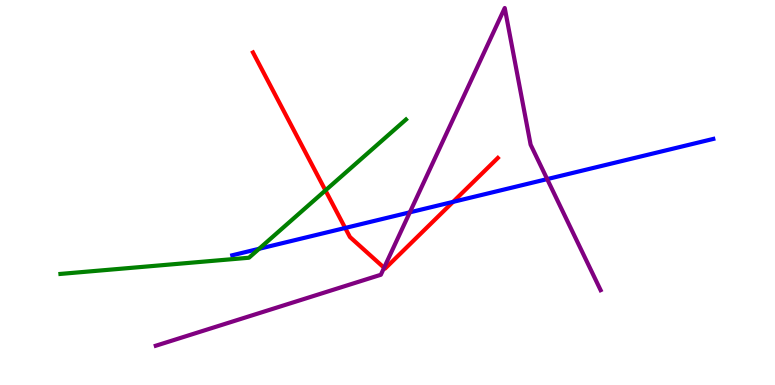[{'lines': ['blue', 'red'], 'intersections': [{'x': 4.45, 'y': 4.08}, {'x': 5.85, 'y': 4.76}]}, {'lines': ['green', 'red'], 'intersections': [{'x': 4.2, 'y': 5.05}]}, {'lines': ['purple', 'red'], 'intersections': [{'x': 4.96, 'y': 3.05}]}, {'lines': ['blue', 'green'], 'intersections': [{'x': 3.34, 'y': 3.54}]}, {'lines': ['blue', 'purple'], 'intersections': [{'x': 5.29, 'y': 4.48}, {'x': 7.06, 'y': 5.35}]}, {'lines': ['green', 'purple'], 'intersections': []}]